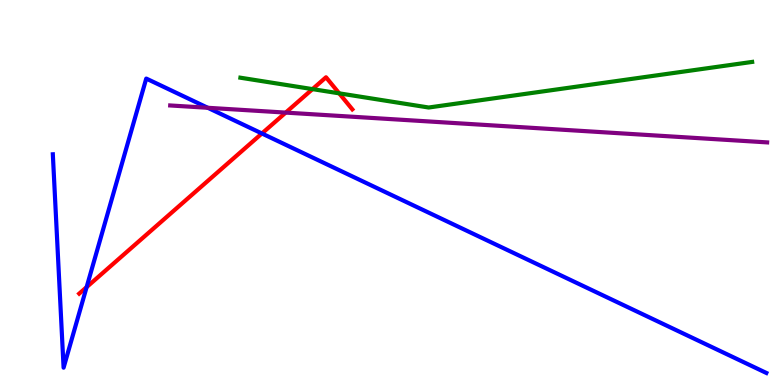[{'lines': ['blue', 'red'], 'intersections': [{'x': 1.12, 'y': 2.54}, {'x': 3.38, 'y': 6.53}]}, {'lines': ['green', 'red'], 'intersections': [{'x': 4.03, 'y': 7.69}, {'x': 4.38, 'y': 7.58}]}, {'lines': ['purple', 'red'], 'intersections': [{'x': 3.69, 'y': 7.08}]}, {'lines': ['blue', 'green'], 'intersections': []}, {'lines': ['blue', 'purple'], 'intersections': [{'x': 2.68, 'y': 7.2}]}, {'lines': ['green', 'purple'], 'intersections': []}]